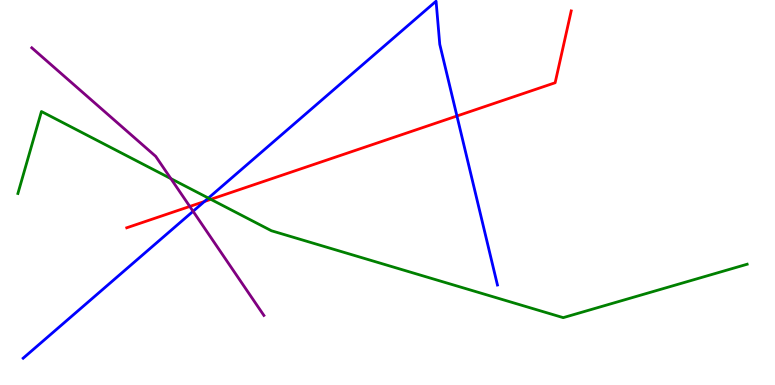[{'lines': ['blue', 'red'], 'intersections': [{'x': 2.64, 'y': 4.77}, {'x': 5.9, 'y': 6.99}]}, {'lines': ['green', 'red'], 'intersections': [{'x': 2.72, 'y': 4.82}]}, {'lines': ['purple', 'red'], 'intersections': [{'x': 2.45, 'y': 4.64}]}, {'lines': ['blue', 'green'], 'intersections': [{'x': 2.69, 'y': 4.86}]}, {'lines': ['blue', 'purple'], 'intersections': [{'x': 2.49, 'y': 4.51}]}, {'lines': ['green', 'purple'], 'intersections': [{'x': 2.2, 'y': 5.36}]}]